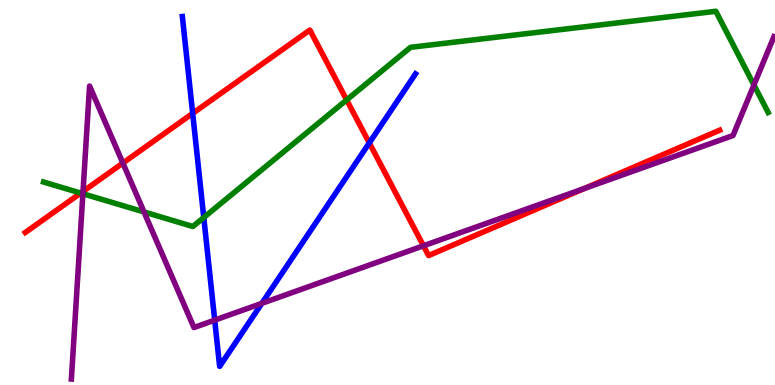[{'lines': ['blue', 'red'], 'intersections': [{'x': 2.49, 'y': 7.05}, {'x': 4.76, 'y': 6.29}]}, {'lines': ['green', 'red'], 'intersections': [{'x': 1.04, 'y': 4.98}, {'x': 4.47, 'y': 7.4}]}, {'lines': ['purple', 'red'], 'intersections': [{'x': 1.07, 'y': 5.03}, {'x': 1.59, 'y': 5.76}, {'x': 5.46, 'y': 3.62}, {'x': 7.54, 'y': 5.1}]}, {'lines': ['blue', 'green'], 'intersections': [{'x': 2.63, 'y': 4.35}]}, {'lines': ['blue', 'purple'], 'intersections': [{'x': 2.77, 'y': 1.68}, {'x': 3.38, 'y': 2.12}]}, {'lines': ['green', 'purple'], 'intersections': [{'x': 1.07, 'y': 4.97}, {'x': 1.86, 'y': 4.49}, {'x': 9.73, 'y': 7.79}]}]